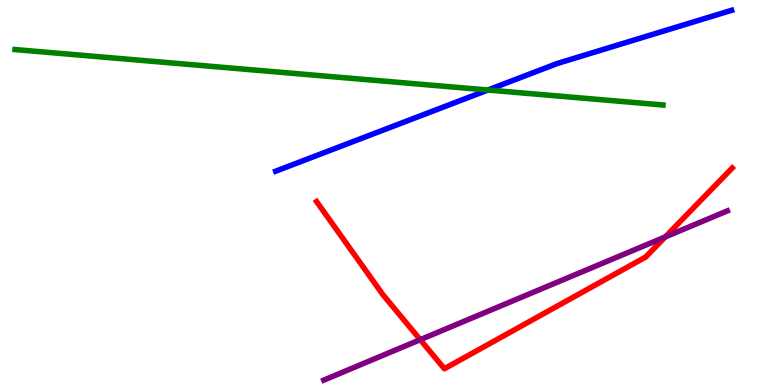[{'lines': ['blue', 'red'], 'intersections': []}, {'lines': ['green', 'red'], 'intersections': []}, {'lines': ['purple', 'red'], 'intersections': [{'x': 5.42, 'y': 1.18}, {'x': 8.58, 'y': 3.85}]}, {'lines': ['blue', 'green'], 'intersections': [{'x': 6.3, 'y': 7.66}]}, {'lines': ['blue', 'purple'], 'intersections': []}, {'lines': ['green', 'purple'], 'intersections': []}]